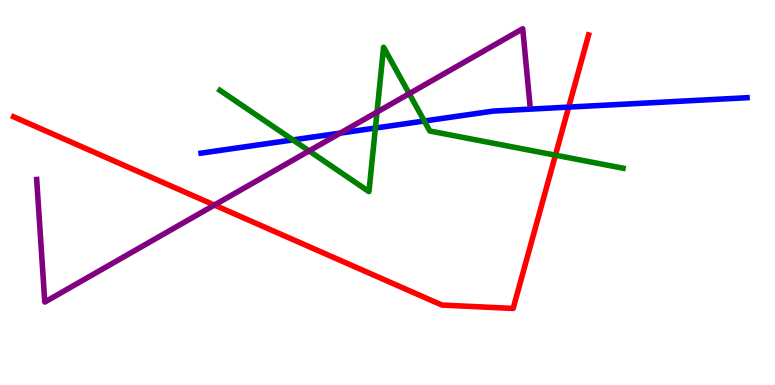[{'lines': ['blue', 'red'], 'intersections': [{'x': 7.34, 'y': 7.22}]}, {'lines': ['green', 'red'], 'intersections': [{'x': 7.17, 'y': 5.97}]}, {'lines': ['purple', 'red'], 'intersections': [{'x': 2.77, 'y': 4.67}]}, {'lines': ['blue', 'green'], 'intersections': [{'x': 3.78, 'y': 6.37}, {'x': 4.84, 'y': 6.67}, {'x': 5.48, 'y': 6.86}]}, {'lines': ['blue', 'purple'], 'intersections': [{'x': 4.39, 'y': 6.54}]}, {'lines': ['green', 'purple'], 'intersections': [{'x': 3.99, 'y': 6.08}, {'x': 4.86, 'y': 7.09}, {'x': 5.28, 'y': 7.57}]}]